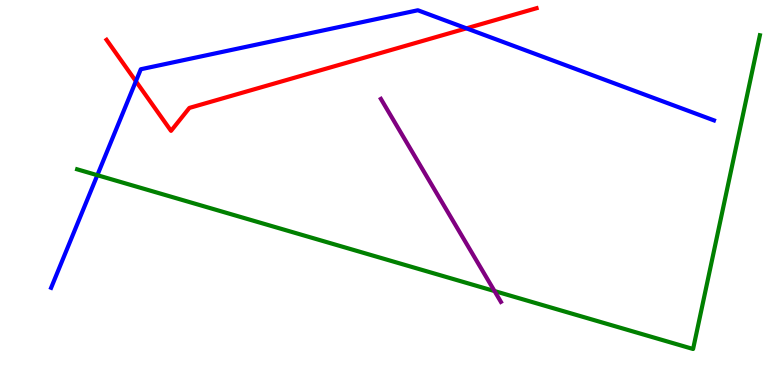[{'lines': ['blue', 'red'], 'intersections': [{'x': 1.75, 'y': 7.89}, {'x': 6.02, 'y': 9.26}]}, {'lines': ['green', 'red'], 'intersections': []}, {'lines': ['purple', 'red'], 'intersections': []}, {'lines': ['blue', 'green'], 'intersections': [{'x': 1.26, 'y': 5.45}]}, {'lines': ['blue', 'purple'], 'intersections': []}, {'lines': ['green', 'purple'], 'intersections': [{'x': 6.38, 'y': 2.44}]}]